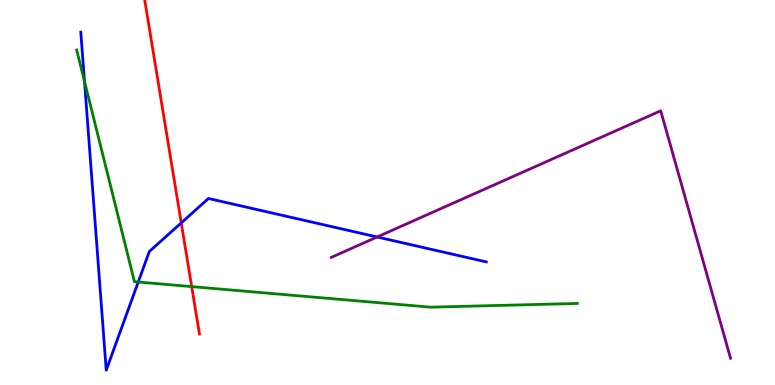[{'lines': ['blue', 'red'], 'intersections': [{'x': 2.34, 'y': 4.21}]}, {'lines': ['green', 'red'], 'intersections': [{'x': 2.47, 'y': 2.56}]}, {'lines': ['purple', 'red'], 'intersections': []}, {'lines': ['blue', 'green'], 'intersections': [{'x': 1.09, 'y': 7.89}, {'x': 1.78, 'y': 2.67}]}, {'lines': ['blue', 'purple'], 'intersections': [{'x': 4.87, 'y': 3.84}]}, {'lines': ['green', 'purple'], 'intersections': []}]